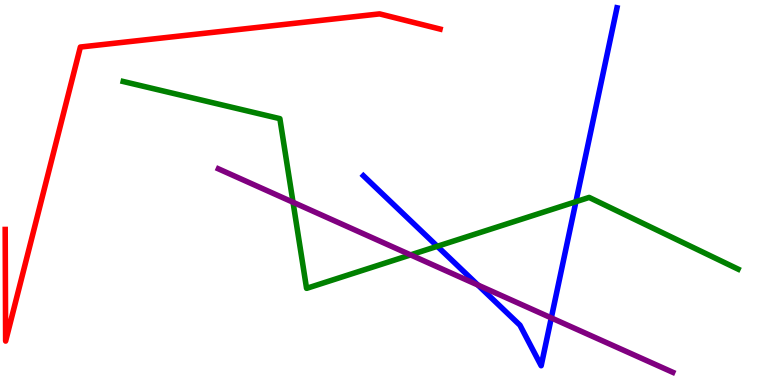[{'lines': ['blue', 'red'], 'intersections': []}, {'lines': ['green', 'red'], 'intersections': []}, {'lines': ['purple', 'red'], 'intersections': []}, {'lines': ['blue', 'green'], 'intersections': [{'x': 5.64, 'y': 3.6}, {'x': 7.43, 'y': 4.76}]}, {'lines': ['blue', 'purple'], 'intersections': [{'x': 6.17, 'y': 2.6}, {'x': 7.11, 'y': 1.74}]}, {'lines': ['green', 'purple'], 'intersections': [{'x': 3.78, 'y': 4.75}, {'x': 5.3, 'y': 3.38}]}]